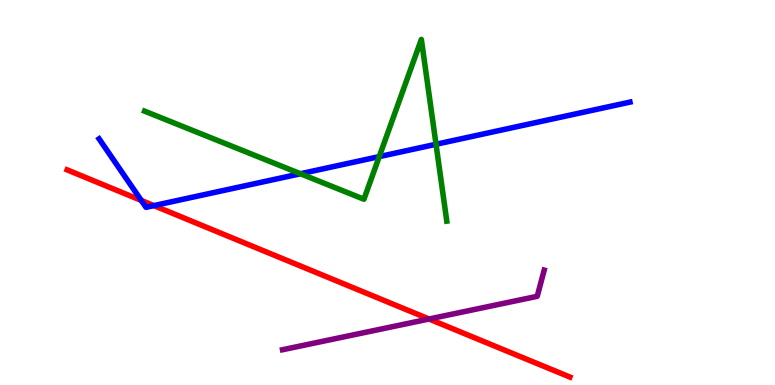[{'lines': ['blue', 'red'], 'intersections': [{'x': 1.82, 'y': 4.79}, {'x': 1.99, 'y': 4.66}]}, {'lines': ['green', 'red'], 'intersections': []}, {'lines': ['purple', 'red'], 'intersections': [{'x': 5.54, 'y': 1.71}]}, {'lines': ['blue', 'green'], 'intersections': [{'x': 3.88, 'y': 5.49}, {'x': 4.89, 'y': 5.93}, {'x': 5.63, 'y': 6.25}]}, {'lines': ['blue', 'purple'], 'intersections': []}, {'lines': ['green', 'purple'], 'intersections': []}]